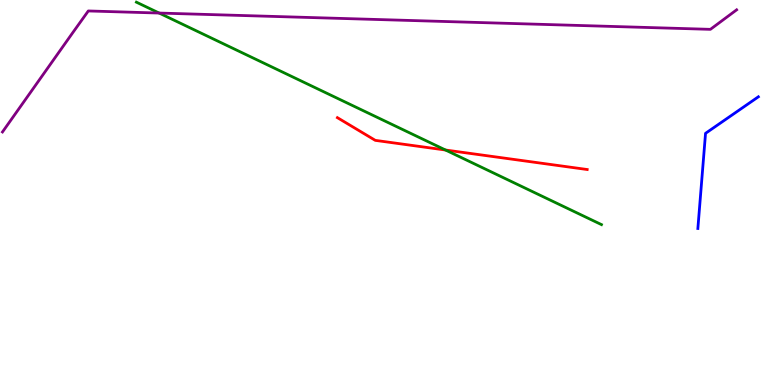[{'lines': ['blue', 'red'], 'intersections': []}, {'lines': ['green', 'red'], 'intersections': [{'x': 5.75, 'y': 6.1}]}, {'lines': ['purple', 'red'], 'intersections': []}, {'lines': ['blue', 'green'], 'intersections': []}, {'lines': ['blue', 'purple'], 'intersections': []}, {'lines': ['green', 'purple'], 'intersections': [{'x': 2.05, 'y': 9.66}]}]